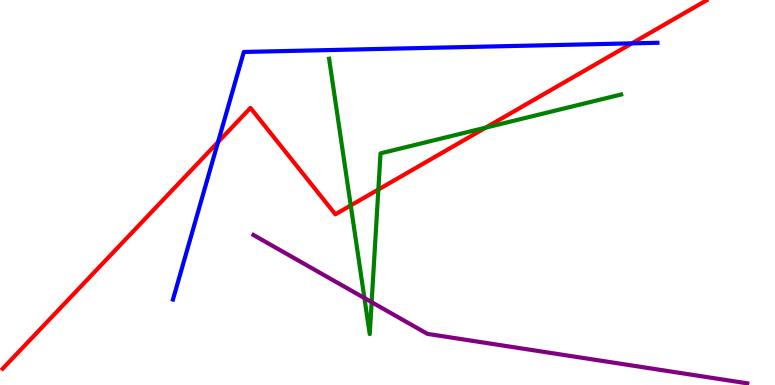[{'lines': ['blue', 'red'], 'intersections': [{'x': 2.81, 'y': 6.31}, {'x': 8.15, 'y': 8.87}]}, {'lines': ['green', 'red'], 'intersections': [{'x': 4.53, 'y': 4.66}, {'x': 4.88, 'y': 5.08}, {'x': 6.27, 'y': 6.68}]}, {'lines': ['purple', 'red'], 'intersections': []}, {'lines': ['blue', 'green'], 'intersections': []}, {'lines': ['blue', 'purple'], 'intersections': []}, {'lines': ['green', 'purple'], 'intersections': [{'x': 4.7, 'y': 2.26}, {'x': 4.8, 'y': 2.15}]}]